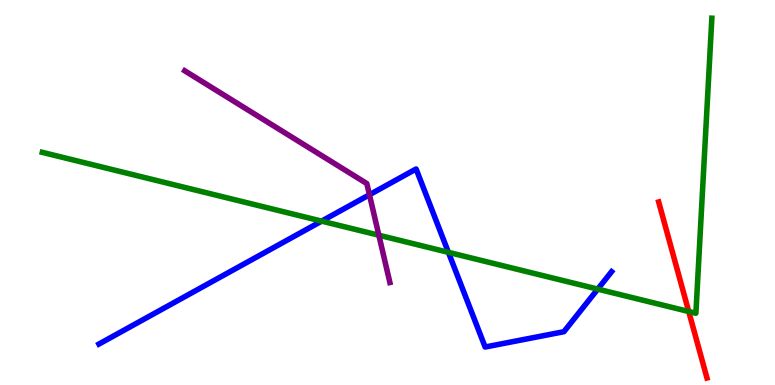[{'lines': ['blue', 'red'], 'intersections': []}, {'lines': ['green', 'red'], 'intersections': [{'x': 8.89, 'y': 1.91}]}, {'lines': ['purple', 'red'], 'intersections': []}, {'lines': ['blue', 'green'], 'intersections': [{'x': 4.15, 'y': 4.26}, {'x': 5.79, 'y': 3.45}, {'x': 7.71, 'y': 2.49}]}, {'lines': ['blue', 'purple'], 'intersections': [{'x': 4.77, 'y': 4.94}]}, {'lines': ['green', 'purple'], 'intersections': [{'x': 4.89, 'y': 3.89}]}]